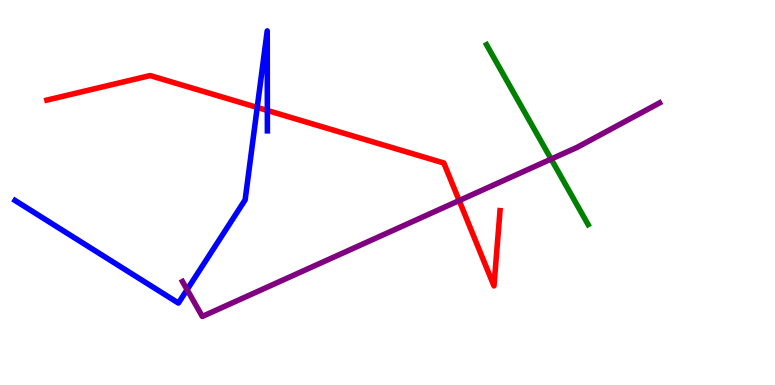[{'lines': ['blue', 'red'], 'intersections': [{'x': 3.32, 'y': 7.21}, {'x': 3.45, 'y': 7.13}]}, {'lines': ['green', 'red'], 'intersections': []}, {'lines': ['purple', 'red'], 'intersections': [{'x': 5.92, 'y': 4.79}]}, {'lines': ['blue', 'green'], 'intersections': []}, {'lines': ['blue', 'purple'], 'intersections': [{'x': 2.41, 'y': 2.48}]}, {'lines': ['green', 'purple'], 'intersections': [{'x': 7.11, 'y': 5.87}]}]